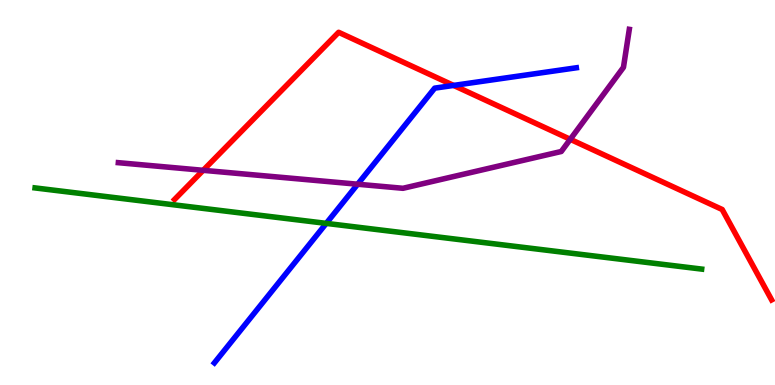[{'lines': ['blue', 'red'], 'intersections': [{'x': 5.85, 'y': 7.78}]}, {'lines': ['green', 'red'], 'intersections': []}, {'lines': ['purple', 'red'], 'intersections': [{'x': 2.62, 'y': 5.58}, {'x': 7.36, 'y': 6.38}]}, {'lines': ['blue', 'green'], 'intersections': [{'x': 4.21, 'y': 4.2}]}, {'lines': ['blue', 'purple'], 'intersections': [{'x': 4.61, 'y': 5.22}]}, {'lines': ['green', 'purple'], 'intersections': []}]